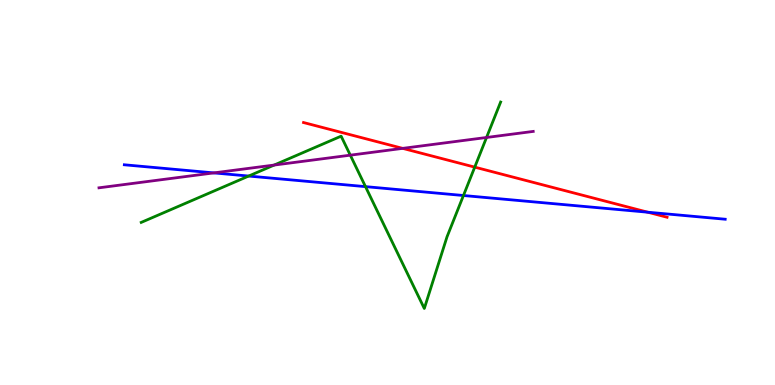[{'lines': ['blue', 'red'], 'intersections': [{'x': 8.36, 'y': 4.49}]}, {'lines': ['green', 'red'], 'intersections': [{'x': 6.13, 'y': 5.66}]}, {'lines': ['purple', 'red'], 'intersections': [{'x': 5.2, 'y': 6.15}]}, {'lines': ['blue', 'green'], 'intersections': [{'x': 3.21, 'y': 5.43}, {'x': 4.72, 'y': 5.15}, {'x': 5.98, 'y': 4.92}]}, {'lines': ['blue', 'purple'], 'intersections': [{'x': 2.76, 'y': 5.51}]}, {'lines': ['green', 'purple'], 'intersections': [{'x': 3.54, 'y': 5.71}, {'x': 4.52, 'y': 5.97}, {'x': 6.28, 'y': 6.43}]}]